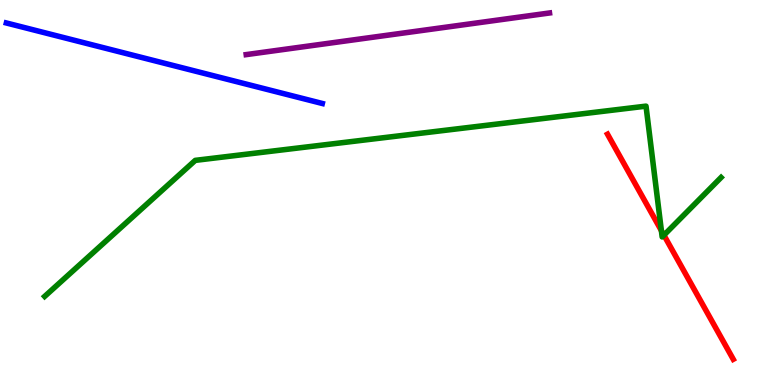[{'lines': ['blue', 'red'], 'intersections': []}, {'lines': ['green', 'red'], 'intersections': [{'x': 8.53, 'y': 4.01}, {'x': 8.57, 'y': 3.89}]}, {'lines': ['purple', 'red'], 'intersections': []}, {'lines': ['blue', 'green'], 'intersections': []}, {'lines': ['blue', 'purple'], 'intersections': []}, {'lines': ['green', 'purple'], 'intersections': []}]